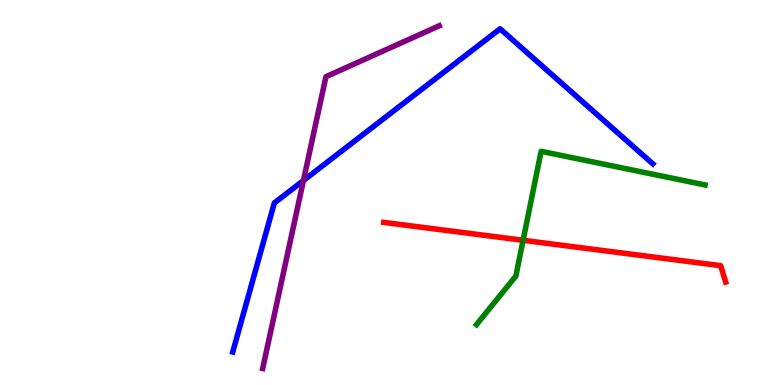[{'lines': ['blue', 'red'], 'intersections': []}, {'lines': ['green', 'red'], 'intersections': [{'x': 6.75, 'y': 3.76}]}, {'lines': ['purple', 'red'], 'intersections': []}, {'lines': ['blue', 'green'], 'intersections': []}, {'lines': ['blue', 'purple'], 'intersections': [{'x': 3.92, 'y': 5.31}]}, {'lines': ['green', 'purple'], 'intersections': []}]